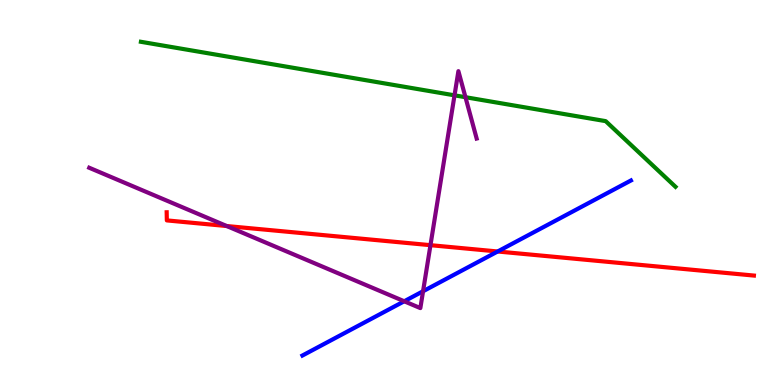[{'lines': ['blue', 'red'], 'intersections': [{'x': 6.42, 'y': 3.47}]}, {'lines': ['green', 'red'], 'intersections': []}, {'lines': ['purple', 'red'], 'intersections': [{'x': 2.93, 'y': 4.13}, {'x': 5.55, 'y': 3.63}]}, {'lines': ['blue', 'green'], 'intersections': []}, {'lines': ['blue', 'purple'], 'intersections': [{'x': 5.22, 'y': 2.17}, {'x': 5.46, 'y': 2.44}]}, {'lines': ['green', 'purple'], 'intersections': [{'x': 5.86, 'y': 7.52}, {'x': 6.01, 'y': 7.48}]}]